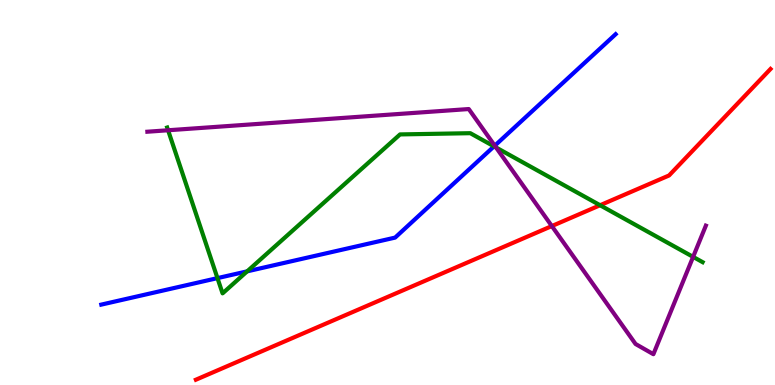[{'lines': ['blue', 'red'], 'intersections': []}, {'lines': ['green', 'red'], 'intersections': [{'x': 7.74, 'y': 4.67}]}, {'lines': ['purple', 'red'], 'intersections': [{'x': 7.12, 'y': 4.13}]}, {'lines': ['blue', 'green'], 'intersections': [{'x': 2.81, 'y': 2.78}, {'x': 3.19, 'y': 2.95}, {'x': 6.37, 'y': 6.2}]}, {'lines': ['blue', 'purple'], 'intersections': [{'x': 6.38, 'y': 6.22}]}, {'lines': ['green', 'purple'], 'intersections': [{'x': 2.17, 'y': 6.62}, {'x': 6.4, 'y': 6.17}, {'x': 8.94, 'y': 3.33}]}]